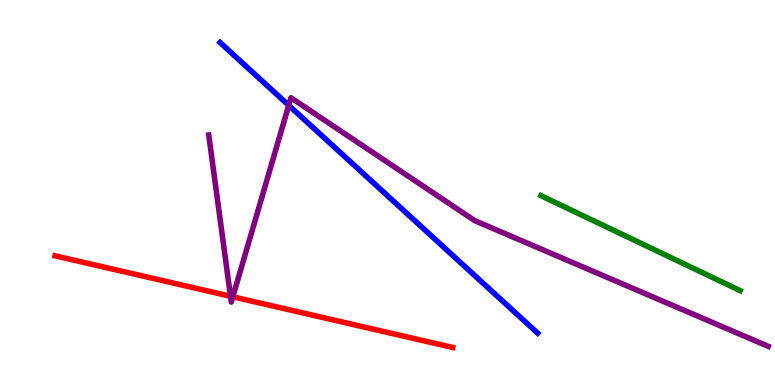[{'lines': ['blue', 'red'], 'intersections': []}, {'lines': ['green', 'red'], 'intersections': []}, {'lines': ['purple', 'red'], 'intersections': [{'x': 2.97, 'y': 2.31}, {'x': 3.0, 'y': 2.29}]}, {'lines': ['blue', 'green'], 'intersections': []}, {'lines': ['blue', 'purple'], 'intersections': [{'x': 3.73, 'y': 7.26}]}, {'lines': ['green', 'purple'], 'intersections': []}]